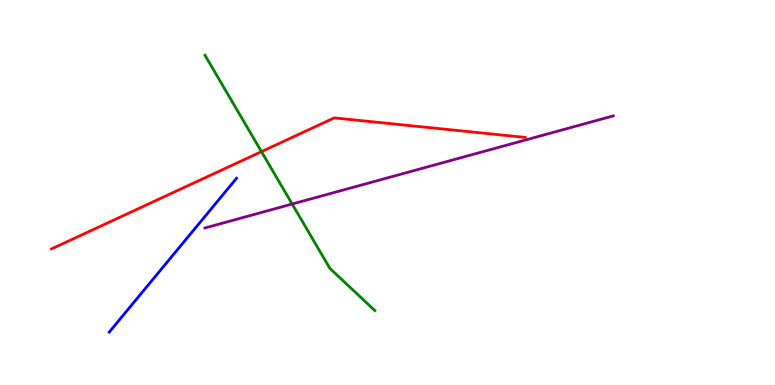[{'lines': ['blue', 'red'], 'intersections': []}, {'lines': ['green', 'red'], 'intersections': [{'x': 3.37, 'y': 6.06}]}, {'lines': ['purple', 'red'], 'intersections': []}, {'lines': ['blue', 'green'], 'intersections': []}, {'lines': ['blue', 'purple'], 'intersections': []}, {'lines': ['green', 'purple'], 'intersections': [{'x': 3.77, 'y': 4.7}]}]